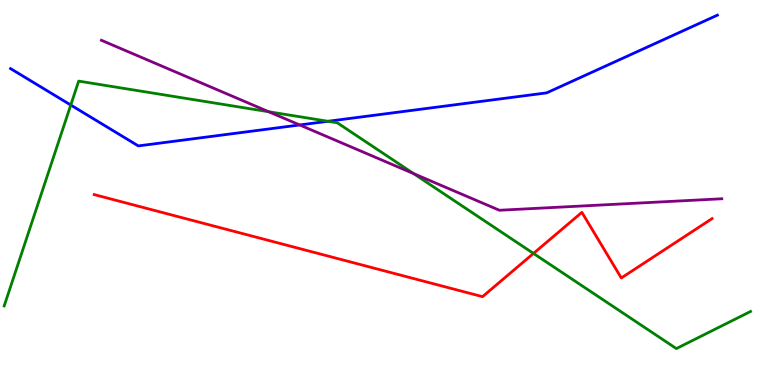[{'lines': ['blue', 'red'], 'intersections': []}, {'lines': ['green', 'red'], 'intersections': [{'x': 6.88, 'y': 3.42}]}, {'lines': ['purple', 'red'], 'intersections': []}, {'lines': ['blue', 'green'], 'intersections': [{'x': 0.913, 'y': 7.27}, {'x': 4.23, 'y': 6.85}]}, {'lines': ['blue', 'purple'], 'intersections': [{'x': 3.87, 'y': 6.75}]}, {'lines': ['green', 'purple'], 'intersections': [{'x': 3.47, 'y': 7.1}, {'x': 5.34, 'y': 5.49}]}]